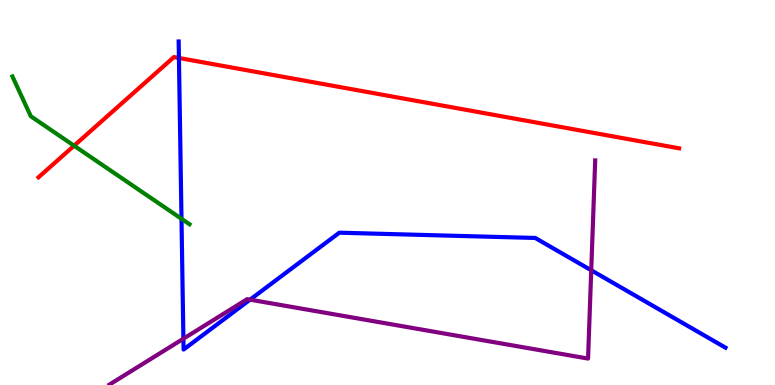[{'lines': ['blue', 'red'], 'intersections': [{'x': 2.31, 'y': 8.49}]}, {'lines': ['green', 'red'], 'intersections': [{'x': 0.956, 'y': 6.22}]}, {'lines': ['purple', 'red'], 'intersections': []}, {'lines': ['blue', 'green'], 'intersections': [{'x': 2.34, 'y': 4.32}]}, {'lines': ['blue', 'purple'], 'intersections': [{'x': 2.37, 'y': 1.2}, {'x': 3.23, 'y': 2.22}, {'x': 7.63, 'y': 2.98}]}, {'lines': ['green', 'purple'], 'intersections': []}]